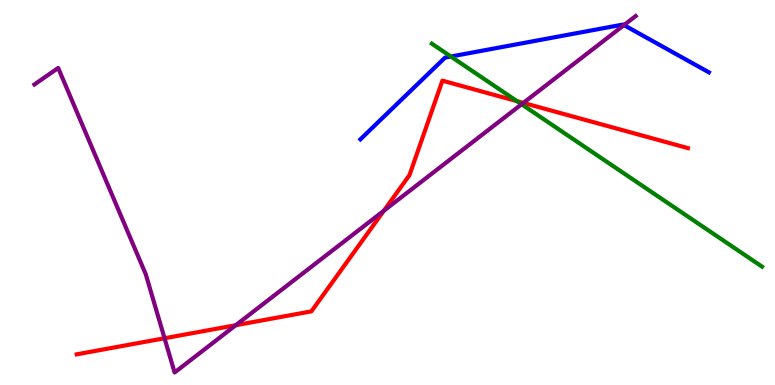[{'lines': ['blue', 'red'], 'intersections': []}, {'lines': ['green', 'red'], 'intersections': [{'x': 6.67, 'y': 7.37}]}, {'lines': ['purple', 'red'], 'intersections': [{'x': 2.12, 'y': 1.21}, {'x': 3.04, 'y': 1.55}, {'x': 4.95, 'y': 4.53}, {'x': 6.75, 'y': 7.33}]}, {'lines': ['blue', 'green'], 'intersections': [{'x': 5.82, 'y': 8.53}]}, {'lines': ['blue', 'purple'], 'intersections': [{'x': 8.05, 'y': 9.35}]}, {'lines': ['green', 'purple'], 'intersections': [{'x': 6.73, 'y': 7.29}]}]